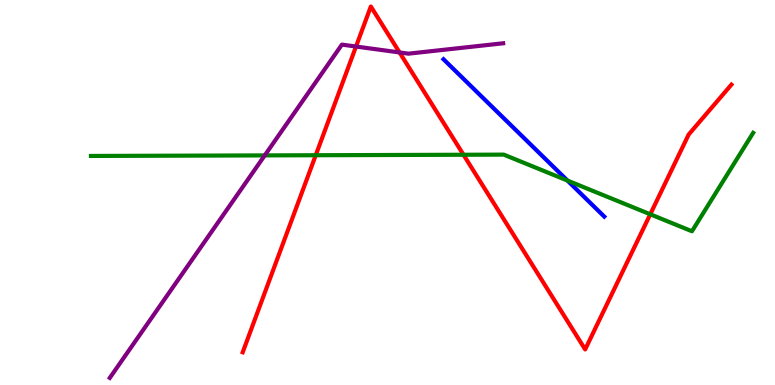[{'lines': ['blue', 'red'], 'intersections': []}, {'lines': ['green', 'red'], 'intersections': [{'x': 4.07, 'y': 5.97}, {'x': 5.98, 'y': 5.98}, {'x': 8.39, 'y': 4.43}]}, {'lines': ['purple', 'red'], 'intersections': [{'x': 4.59, 'y': 8.79}, {'x': 5.16, 'y': 8.64}]}, {'lines': ['blue', 'green'], 'intersections': [{'x': 7.32, 'y': 5.31}]}, {'lines': ['blue', 'purple'], 'intersections': []}, {'lines': ['green', 'purple'], 'intersections': [{'x': 3.42, 'y': 5.96}]}]